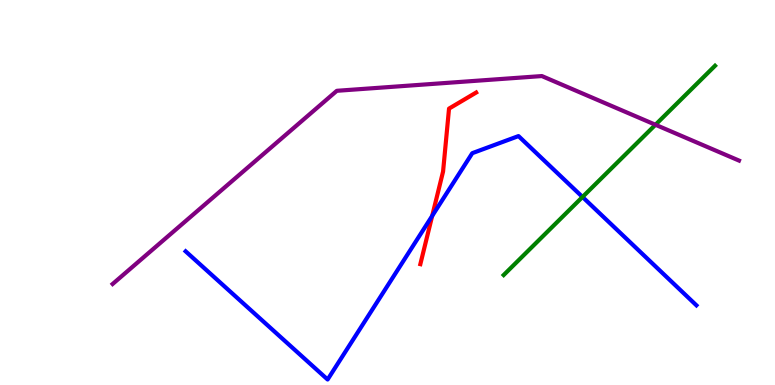[{'lines': ['blue', 'red'], 'intersections': [{'x': 5.58, 'y': 4.39}]}, {'lines': ['green', 'red'], 'intersections': []}, {'lines': ['purple', 'red'], 'intersections': []}, {'lines': ['blue', 'green'], 'intersections': [{'x': 7.52, 'y': 4.88}]}, {'lines': ['blue', 'purple'], 'intersections': []}, {'lines': ['green', 'purple'], 'intersections': [{'x': 8.46, 'y': 6.76}]}]